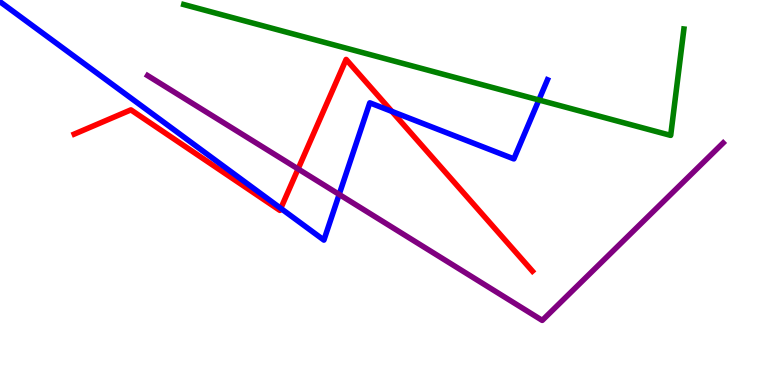[{'lines': ['blue', 'red'], 'intersections': [{'x': 3.62, 'y': 4.59}, {'x': 5.06, 'y': 7.11}]}, {'lines': ['green', 'red'], 'intersections': []}, {'lines': ['purple', 'red'], 'intersections': [{'x': 3.85, 'y': 5.61}]}, {'lines': ['blue', 'green'], 'intersections': [{'x': 6.95, 'y': 7.4}]}, {'lines': ['blue', 'purple'], 'intersections': [{'x': 4.38, 'y': 4.95}]}, {'lines': ['green', 'purple'], 'intersections': []}]